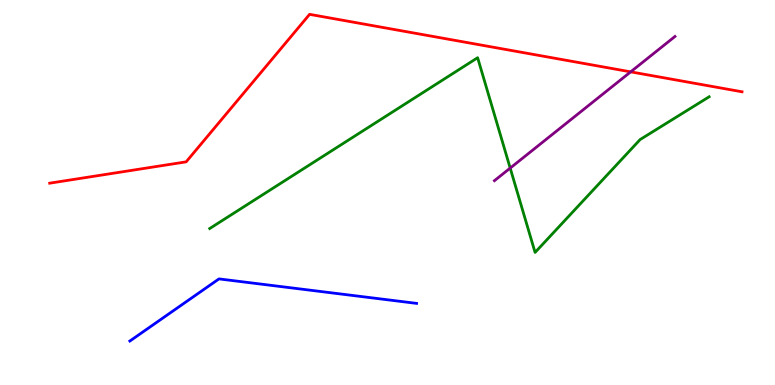[{'lines': ['blue', 'red'], 'intersections': []}, {'lines': ['green', 'red'], 'intersections': []}, {'lines': ['purple', 'red'], 'intersections': [{'x': 8.14, 'y': 8.13}]}, {'lines': ['blue', 'green'], 'intersections': []}, {'lines': ['blue', 'purple'], 'intersections': []}, {'lines': ['green', 'purple'], 'intersections': [{'x': 6.58, 'y': 5.63}]}]